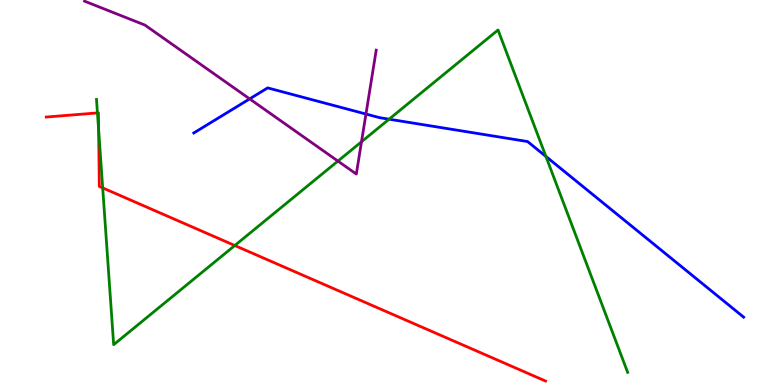[{'lines': ['blue', 'red'], 'intersections': []}, {'lines': ['green', 'red'], 'intersections': [{'x': 1.26, 'y': 7.07}, {'x': 1.27, 'y': 6.63}, {'x': 1.33, 'y': 5.12}, {'x': 3.03, 'y': 3.62}]}, {'lines': ['purple', 'red'], 'intersections': []}, {'lines': ['blue', 'green'], 'intersections': [{'x': 5.02, 'y': 6.9}, {'x': 7.04, 'y': 5.94}]}, {'lines': ['blue', 'purple'], 'intersections': [{'x': 3.22, 'y': 7.43}, {'x': 4.72, 'y': 7.04}]}, {'lines': ['green', 'purple'], 'intersections': [{'x': 4.36, 'y': 5.82}, {'x': 4.66, 'y': 6.32}]}]